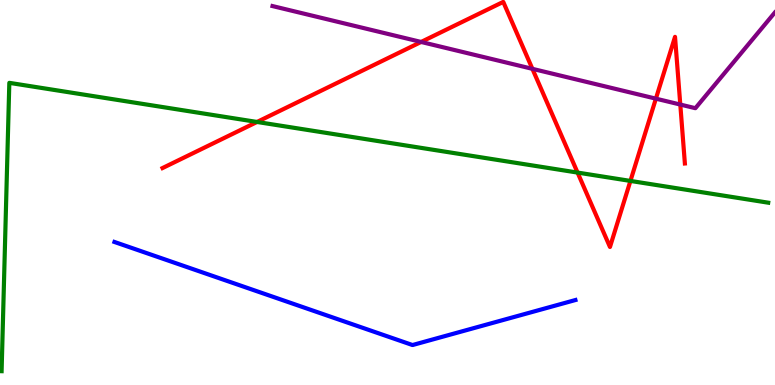[{'lines': ['blue', 'red'], 'intersections': []}, {'lines': ['green', 'red'], 'intersections': [{'x': 3.32, 'y': 6.83}, {'x': 7.45, 'y': 5.52}, {'x': 8.13, 'y': 5.3}]}, {'lines': ['purple', 'red'], 'intersections': [{'x': 5.43, 'y': 8.91}, {'x': 6.87, 'y': 8.21}, {'x': 8.46, 'y': 7.44}, {'x': 8.78, 'y': 7.28}]}, {'lines': ['blue', 'green'], 'intersections': []}, {'lines': ['blue', 'purple'], 'intersections': []}, {'lines': ['green', 'purple'], 'intersections': []}]